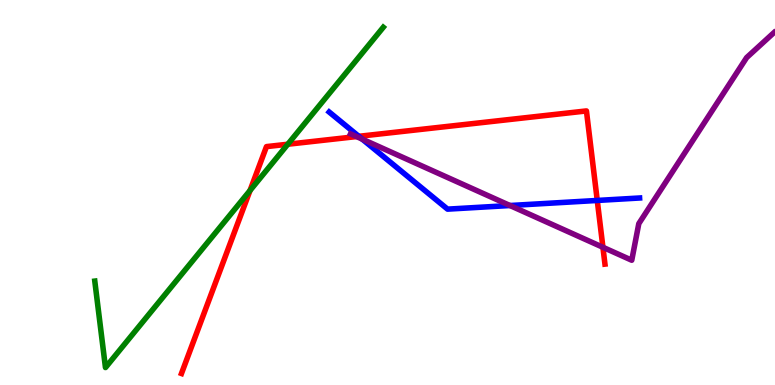[{'lines': ['blue', 'red'], 'intersections': [{'x': 4.63, 'y': 6.46}, {'x': 7.71, 'y': 4.79}]}, {'lines': ['green', 'red'], 'intersections': [{'x': 3.23, 'y': 5.05}, {'x': 3.71, 'y': 6.25}]}, {'lines': ['purple', 'red'], 'intersections': [{'x': 4.6, 'y': 6.45}, {'x': 7.78, 'y': 3.58}]}, {'lines': ['blue', 'green'], 'intersections': []}, {'lines': ['blue', 'purple'], 'intersections': [{'x': 4.67, 'y': 6.39}, {'x': 6.58, 'y': 4.66}]}, {'lines': ['green', 'purple'], 'intersections': []}]